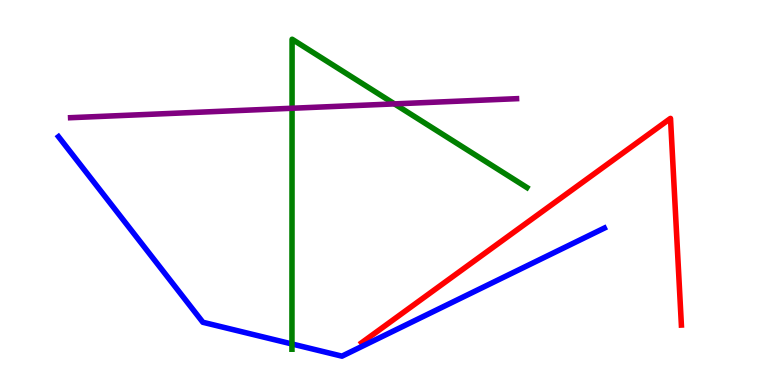[{'lines': ['blue', 'red'], 'intersections': []}, {'lines': ['green', 'red'], 'intersections': []}, {'lines': ['purple', 'red'], 'intersections': []}, {'lines': ['blue', 'green'], 'intersections': [{'x': 3.77, 'y': 1.07}]}, {'lines': ['blue', 'purple'], 'intersections': []}, {'lines': ['green', 'purple'], 'intersections': [{'x': 3.77, 'y': 7.19}, {'x': 5.09, 'y': 7.3}]}]